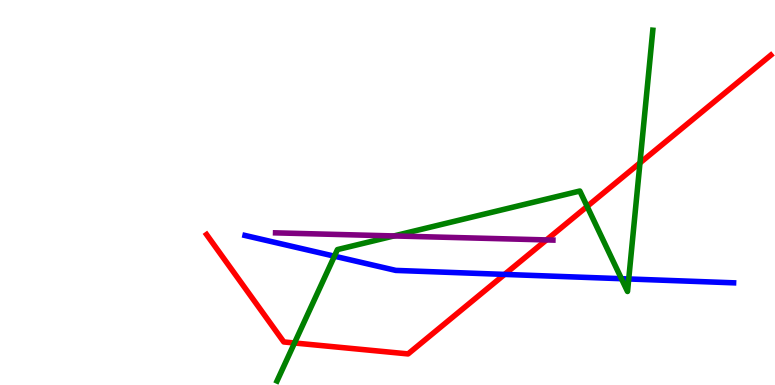[{'lines': ['blue', 'red'], 'intersections': [{'x': 6.51, 'y': 2.87}]}, {'lines': ['green', 'red'], 'intersections': [{'x': 3.8, 'y': 1.09}, {'x': 7.58, 'y': 4.64}, {'x': 8.26, 'y': 5.77}]}, {'lines': ['purple', 'red'], 'intersections': [{'x': 7.05, 'y': 3.77}]}, {'lines': ['blue', 'green'], 'intersections': [{'x': 4.32, 'y': 3.35}, {'x': 8.02, 'y': 2.76}, {'x': 8.11, 'y': 2.75}]}, {'lines': ['blue', 'purple'], 'intersections': []}, {'lines': ['green', 'purple'], 'intersections': [{'x': 5.08, 'y': 3.87}]}]